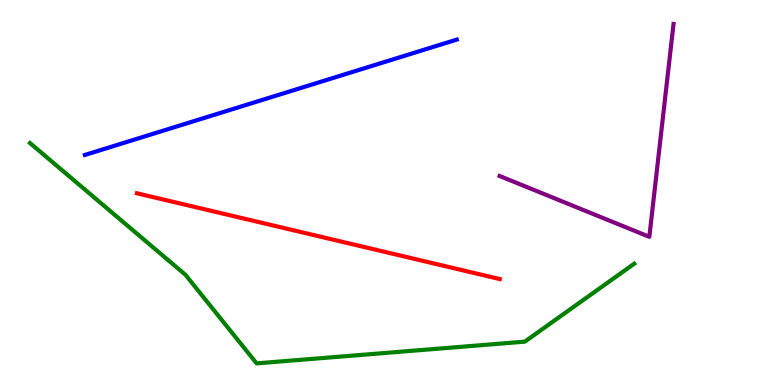[{'lines': ['blue', 'red'], 'intersections': []}, {'lines': ['green', 'red'], 'intersections': []}, {'lines': ['purple', 'red'], 'intersections': []}, {'lines': ['blue', 'green'], 'intersections': []}, {'lines': ['blue', 'purple'], 'intersections': []}, {'lines': ['green', 'purple'], 'intersections': []}]